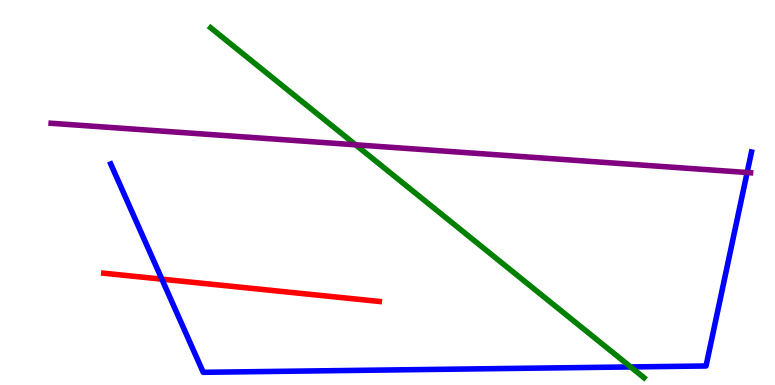[{'lines': ['blue', 'red'], 'intersections': [{'x': 2.09, 'y': 2.75}]}, {'lines': ['green', 'red'], 'intersections': []}, {'lines': ['purple', 'red'], 'intersections': []}, {'lines': ['blue', 'green'], 'intersections': [{'x': 8.14, 'y': 0.469}]}, {'lines': ['blue', 'purple'], 'intersections': [{'x': 9.64, 'y': 5.52}]}, {'lines': ['green', 'purple'], 'intersections': [{'x': 4.59, 'y': 6.24}]}]